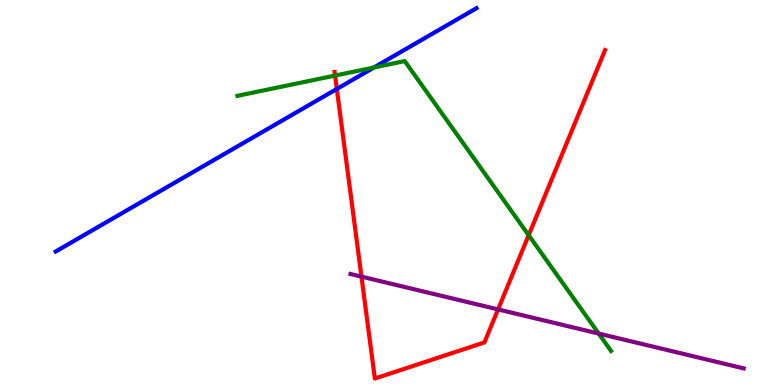[{'lines': ['blue', 'red'], 'intersections': [{'x': 4.35, 'y': 7.69}]}, {'lines': ['green', 'red'], 'intersections': [{'x': 4.32, 'y': 8.04}, {'x': 6.82, 'y': 3.89}]}, {'lines': ['purple', 'red'], 'intersections': [{'x': 4.66, 'y': 2.81}, {'x': 6.43, 'y': 1.96}]}, {'lines': ['blue', 'green'], 'intersections': [{'x': 4.83, 'y': 8.25}]}, {'lines': ['blue', 'purple'], 'intersections': []}, {'lines': ['green', 'purple'], 'intersections': [{'x': 7.73, 'y': 1.34}]}]